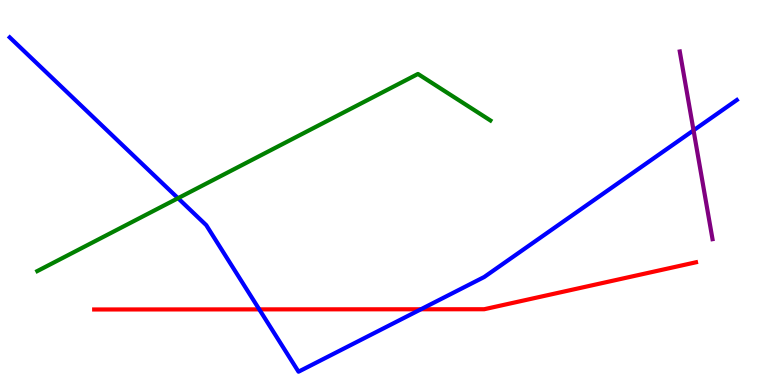[{'lines': ['blue', 'red'], 'intersections': [{'x': 3.35, 'y': 1.96}, {'x': 5.43, 'y': 1.97}]}, {'lines': ['green', 'red'], 'intersections': []}, {'lines': ['purple', 'red'], 'intersections': []}, {'lines': ['blue', 'green'], 'intersections': [{'x': 2.3, 'y': 4.85}]}, {'lines': ['blue', 'purple'], 'intersections': [{'x': 8.95, 'y': 6.61}]}, {'lines': ['green', 'purple'], 'intersections': []}]